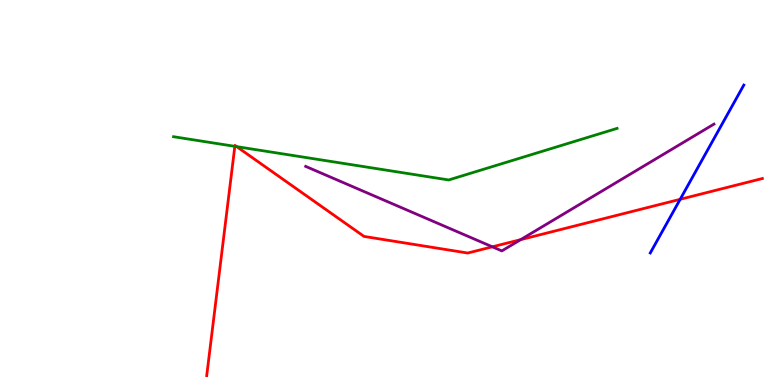[{'lines': ['blue', 'red'], 'intersections': [{'x': 8.78, 'y': 4.82}]}, {'lines': ['green', 'red'], 'intersections': [{'x': 3.03, 'y': 6.2}, {'x': 3.05, 'y': 6.19}]}, {'lines': ['purple', 'red'], 'intersections': [{'x': 6.35, 'y': 3.59}, {'x': 6.72, 'y': 3.78}]}, {'lines': ['blue', 'green'], 'intersections': []}, {'lines': ['blue', 'purple'], 'intersections': []}, {'lines': ['green', 'purple'], 'intersections': []}]